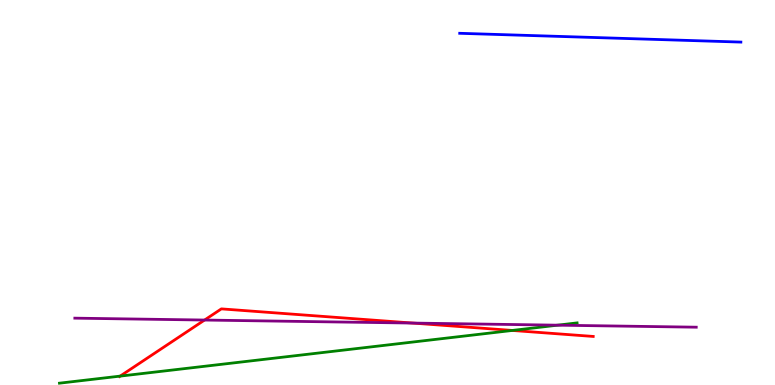[{'lines': ['blue', 'red'], 'intersections': []}, {'lines': ['green', 'red'], 'intersections': [{'x': 1.55, 'y': 0.231}, {'x': 6.61, 'y': 1.42}]}, {'lines': ['purple', 'red'], 'intersections': [{'x': 2.64, 'y': 1.69}, {'x': 5.33, 'y': 1.61}]}, {'lines': ['blue', 'green'], 'intersections': []}, {'lines': ['blue', 'purple'], 'intersections': []}, {'lines': ['green', 'purple'], 'intersections': [{'x': 7.19, 'y': 1.55}]}]